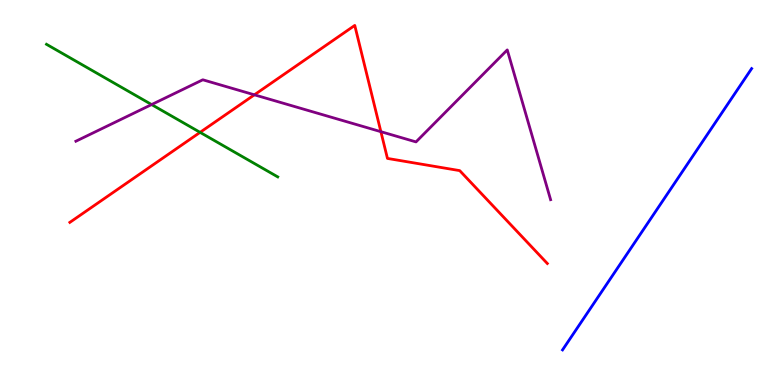[{'lines': ['blue', 'red'], 'intersections': []}, {'lines': ['green', 'red'], 'intersections': [{'x': 2.58, 'y': 6.56}]}, {'lines': ['purple', 'red'], 'intersections': [{'x': 3.28, 'y': 7.54}, {'x': 4.91, 'y': 6.58}]}, {'lines': ['blue', 'green'], 'intersections': []}, {'lines': ['blue', 'purple'], 'intersections': []}, {'lines': ['green', 'purple'], 'intersections': [{'x': 1.96, 'y': 7.28}]}]